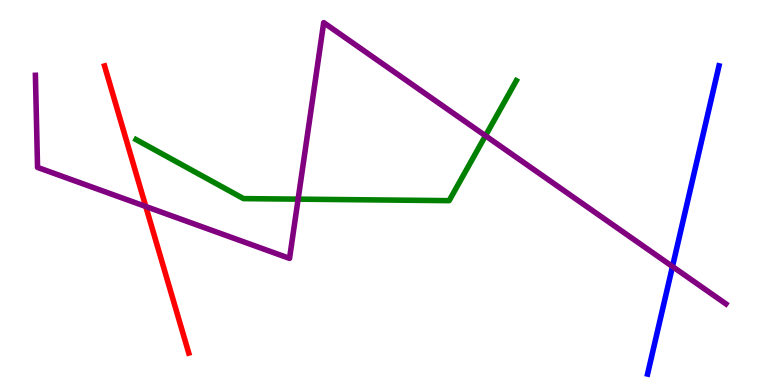[{'lines': ['blue', 'red'], 'intersections': []}, {'lines': ['green', 'red'], 'intersections': []}, {'lines': ['purple', 'red'], 'intersections': [{'x': 1.88, 'y': 4.64}]}, {'lines': ['blue', 'green'], 'intersections': []}, {'lines': ['blue', 'purple'], 'intersections': [{'x': 8.68, 'y': 3.08}]}, {'lines': ['green', 'purple'], 'intersections': [{'x': 3.85, 'y': 4.83}, {'x': 6.26, 'y': 6.47}]}]